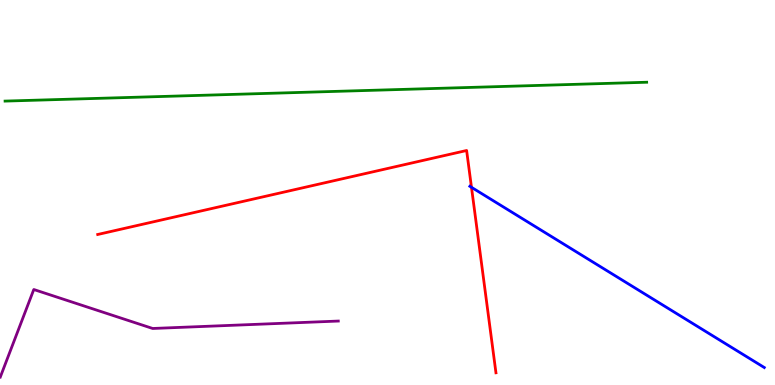[{'lines': ['blue', 'red'], 'intersections': [{'x': 6.08, 'y': 5.13}]}, {'lines': ['green', 'red'], 'intersections': []}, {'lines': ['purple', 'red'], 'intersections': []}, {'lines': ['blue', 'green'], 'intersections': []}, {'lines': ['blue', 'purple'], 'intersections': []}, {'lines': ['green', 'purple'], 'intersections': []}]